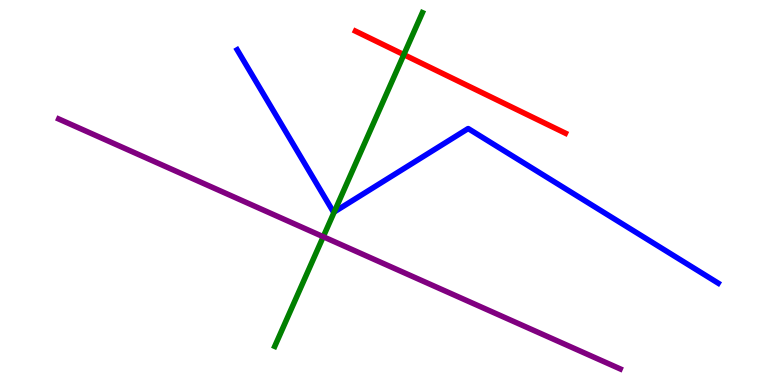[{'lines': ['blue', 'red'], 'intersections': []}, {'lines': ['green', 'red'], 'intersections': [{'x': 5.21, 'y': 8.58}]}, {'lines': ['purple', 'red'], 'intersections': []}, {'lines': ['blue', 'green'], 'intersections': [{'x': 4.31, 'y': 4.49}]}, {'lines': ['blue', 'purple'], 'intersections': []}, {'lines': ['green', 'purple'], 'intersections': [{'x': 4.17, 'y': 3.85}]}]